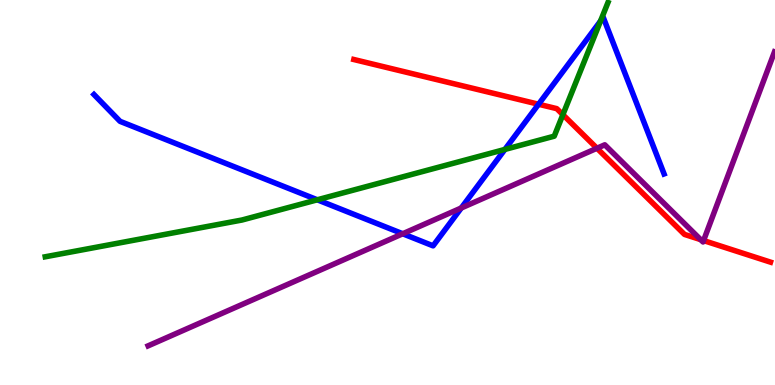[{'lines': ['blue', 'red'], 'intersections': [{'x': 6.95, 'y': 7.29}]}, {'lines': ['green', 'red'], 'intersections': [{'x': 7.26, 'y': 7.02}]}, {'lines': ['purple', 'red'], 'intersections': [{'x': 7.7, 'y': 6.15}, {'x': 9.04, 'y': 3.78}, {'x': 9.08, 'y': 3.75}]}, {'lines': ['blue', 'green'], 'intersections': [{'x': 4.09, 'y': 4.81}, {'x': 6.51, 'y': 6.12}, {'x': 7.75, 'y': 9.45}]}, {'lines': ['blue', 'purple'], 'intersections': [{'x': 5.2, 'y': 3.93}, {'x': 5.95, 'y': 4.6}]}, {'lines': ['green', 'purple'], 'intersections': []}]